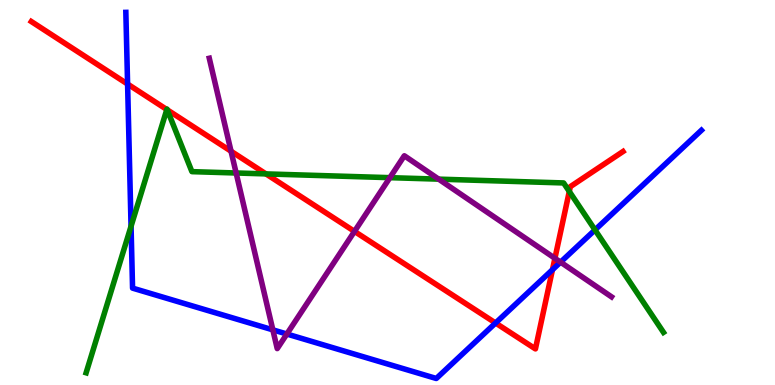[{'lines': ['blue', 'red'], 'intersections': [{'x': 1.65, 'y': 7.82}, {'x': 6.39, 'y': 1.61}, {'x': 7.13, 'y': 2.99}]}, {'lines': ['green', 'red'], 'intersections': [{'x': 2.15, 'y': 7.16}, {'x': 2.16, 'y': 7.15}, {'x': 3.43, 'y': 5.48}, {'x': 7.35, 'y': 5.03}]}, {'lines': ['purple', 'red'], 'intersections': [{'x': 2.98, 'y': 6.07}, {'x': 4.57, 'y': 3.99}, {'x': 7.16, 'y': 3.29}]}, {'lines': ['blue', 'green'], 'intersections': [{'x': 1.69, 'y': 4.12}, {'x': 7.68, 'y': 4.03}]}, {'lines': ['blue', 'purple'], 'intersections': [{'x': 3.52, 'y': 1.43}, {'x': 3.7, 'y': 1.32}, {'x': 7.23, 'y': 3.19}]}, {'lines': ['green', 'purple'], 'intersections': [{'x': 3.05, 'y': 5.51}, {'x': 5.03, 'y': 5.39}, {'x': 5.66, 'y': 5.35}]}]